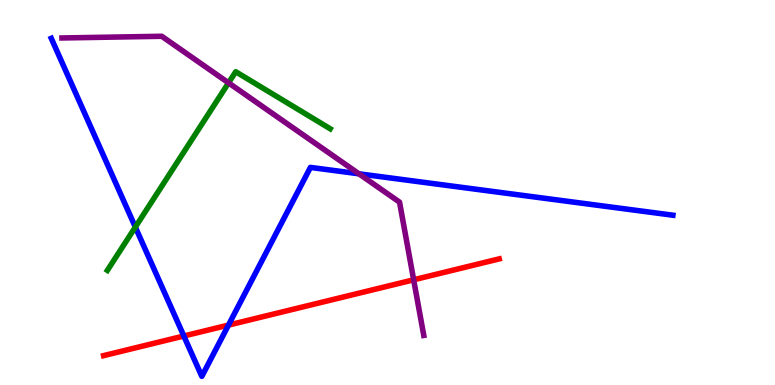[{'lines': ['blue', 'red'], 'intersections': [{'x': 2.37, 'y': 1.27}, {'x': 2.95, 'y': 1.56}]}, {'lines': ['green', 'red'], 'intersections': []}, {'lines': ['purple', 'red'], 'intersections': [{'x': 5.34, 'y': 2.73}]}, {'lines': ['blue', 'green'], 'intersections': [{'x': 1.75, 'y': 4.1}]}, {'lines': ['blue', 'purple'], 'intersections': [{'x': 4.63, 'y': 5.49}]}, {'lines': ['green', 'purple'], 'intersections': [{'x': 2.95, 'y': 7.85}]}]